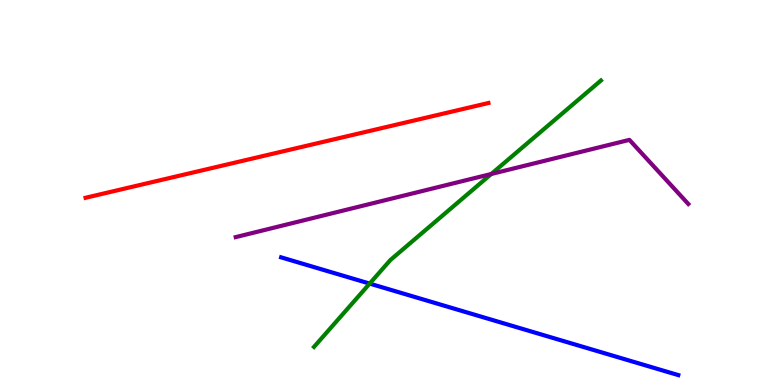[{'lines': ['blue', 'red'], 'intersections': []}, {'lines': ['green', 'red'], 'intersections': []}, {'lines': ['purple', 'red'], 'intersections': []}, {'lines': ['blue', 'green'], 'intersections': [{'x': 4.77, 'y': 2.63}]}, {'lines': ['blue', 'purple'], 'intersections': []}, {'lines': ['green', 'purple'], 'intersections': [{'x': 6.34, 'y': 5.48}]}]